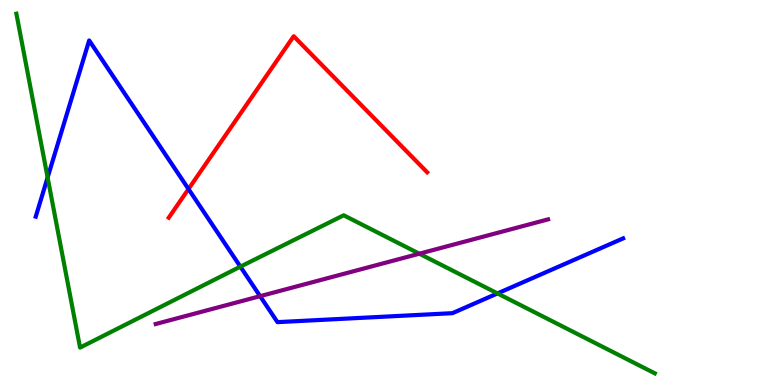[{'lines': ['blue', 'red'], 'intersections': [{'x': 2.43, 'y': 5.09}]}, {'lines': ['green', 'red'], 'intersections': []}, {'lines': ['purple', 'red'], 'intersections': []}, {'lines': ['blue', 'green'], 'intersections': [{'x': 0.614, 'y': 5.39}, {'x': 3.1, 'y': 3.07}, {'x': 6.42, 'y': 2.38}]}, {'lines': ['blue', 'purple'], 'intersections': [{'x': 3.36, 'y': 2.31}]}, {'lines': ['green', 'purple'], 'intersections': [{'x': 5.41, 'y': 3.41}]}]